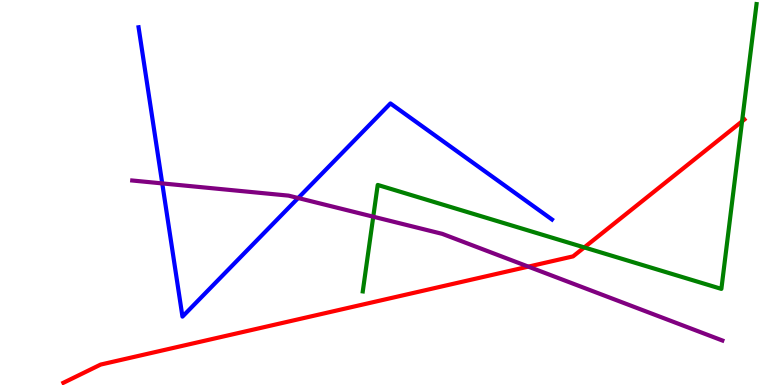[{'lines': ['blue', 'red'], 'intersections': []}, {'lines': ['green', 'red'], 'intersections': [{'x': 7.54, 'y': 3.57}, {'x': 9.58, 'y': 6.85}]}, {'lines': ['purple', 'red'], 'intersections': [{'x': 6.82, 'y': 3.07}]}, {'lines': ['blue', 'green'], 'intersections': []}, {'lines': ['blue', 'purple'], 'intersections': [{'x': 2.09, 'y': 5.24}, {'x': 3.85, 'y': 4.86}]}, {'lines': ['green', 'purple'], 'intersections': [{'x': 4.82, 'y': 4.37}]}]